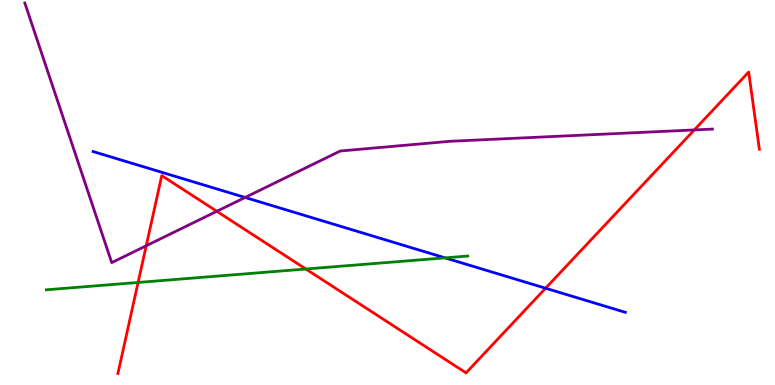[{'lines': ['blue', 'red'], 'intersections': [{'x': 7.04, 'y': 2.51}]}, {'lines': ['green', 'red'], 'intersections': [{'x': 1.78, 'y': 2.66}, {'x': 3.95, 'y': 3.01}]}, {'lines': ['purple', 'red'], 'intersections': [{'x': 1.89, 'y': 3.62}, {'x': 2.8, 'y': 4.51}, {'x': 8.96, 'y': 6.63}]}, {'lines': ['blue', 'green'], 'intersections': [{'x': 5.74, 'y': 3.3}]}, {'lines': ['blue', 'purple'], 'intersections': [{'x': 3.16, 'y': 4.87}]}, {'lines': ['green', 'purple'], 'intersections': []}]